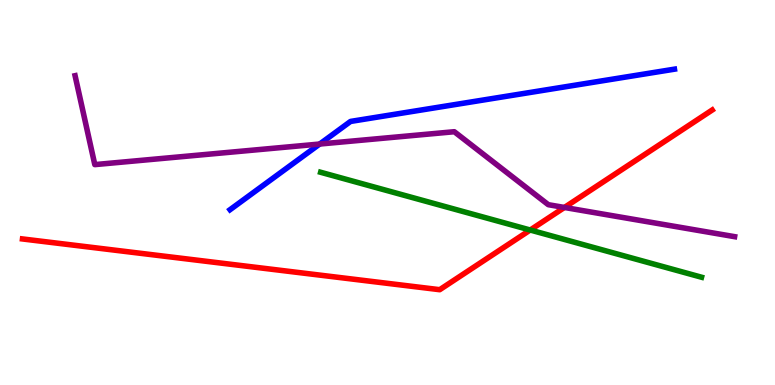[{'lines': ['blue', 'red'], 'intersections': []}, {'lines': ['green', 'red'], 'intersections': [{'x': 6.84, 'y': 4.03}]}, {'lines': ['purple', 'red'], 'intersections': [{'x': 7.28, 'y': 4.61}]}, {'lines': ['blue', 'green'], 'intersections': []}, {'lines': ['blue', 'purple'], 'intersections': [{'x': 4.13, 'y': 6.26}]}, {'lines': ['green', 'purple'], 'intersections': []}]